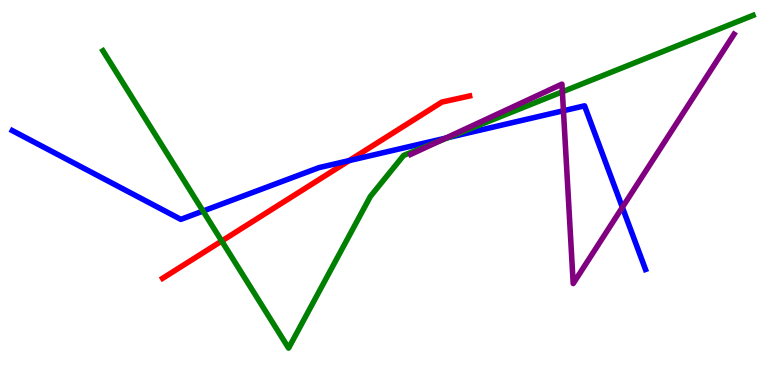[{'lines': ['blue', 'red'], 'intersections': [{'x': 4.51, 'y': 5.83}]}, {'lines': ['green', 'red'], 'intersections': [{'x': 2.86, 'y': 3.74}]}, {'lines': ['purple', 'red'], 'intersections': []}, {'lines': ['blue', 'green'], 'intersections': [{'x': 2.62, 'y': 4.52}, {'x': 5.78, 'y': 6.43}]}, {'lines': ['blue', 'purple'], 'intersections': [{'x': 5.75, 'y': 6.41}, {'x': 7.27, 'y': 7.12}, {'x': 8.03, 'y': 4.61}]}, {'lines': ['green', 'purple'], 'intersections': [{'x': 5.67, 'y': 6.34}, {'x': 7.26, 'y': 7.62}]}]